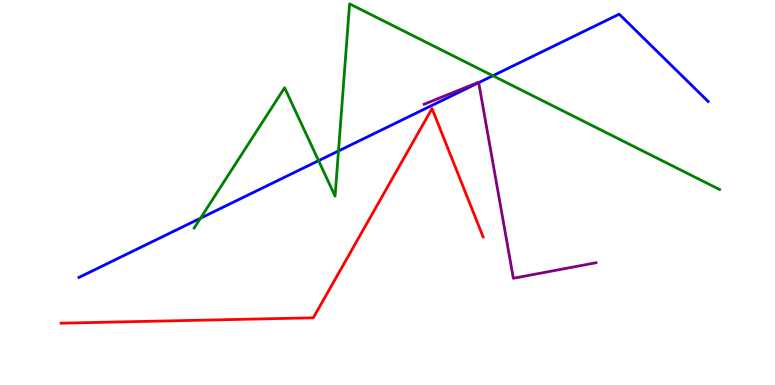[{'lines': ['blue', 'red'], 'intersections': []}, {'lines': ['green', 'red'], 'intersections': []}, {'lines': ['purple', 'red'], 'intersections': []}, {'lines': ['blue', 'green'], 'intersections': [{'x': 2.59, 'y': 4.33}, {'x': 4.11, 'y': 5.83}, {'x': 4.37, 'y': 6.08}, {'x': 6.36, 'y': 8.03}]}, {'lines': ['blue', 'purple'], 'intersections': [{'x': 6.18, 'y': 7.85}]}, {'lines': ['green', 'purple'], 'intersections': []}]